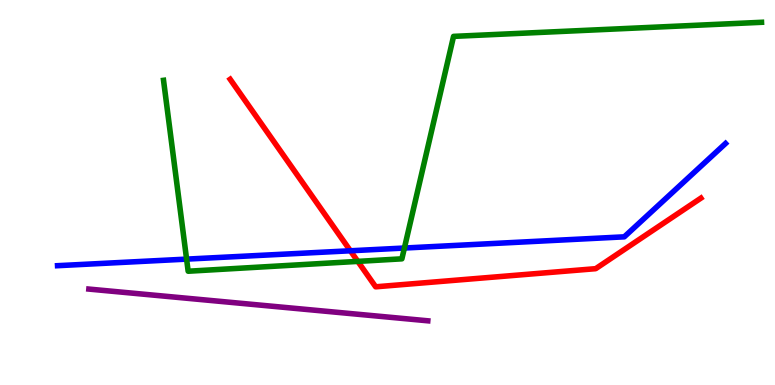[{'lines': ['blue', 'red'], 'intersections': [{'x': 4.52, 'y': 3.49}]}, {'lines': ['green', 'red'], 'intersections': [{'x': 4.62, 'y': 3.21}]}, {'lines': ['purple', 'red'], 'intersections': []}, {'lines': ['blue', 'green'], 'intersections': [{'x': 2.41, 'y': 3.27}, {'x': 5.22, 'y': 3.56}]}, {'lines': ['blue', 'purple'], 'intersections': []}, {'lines': ['green', 'purple'], 'intersections': []}]